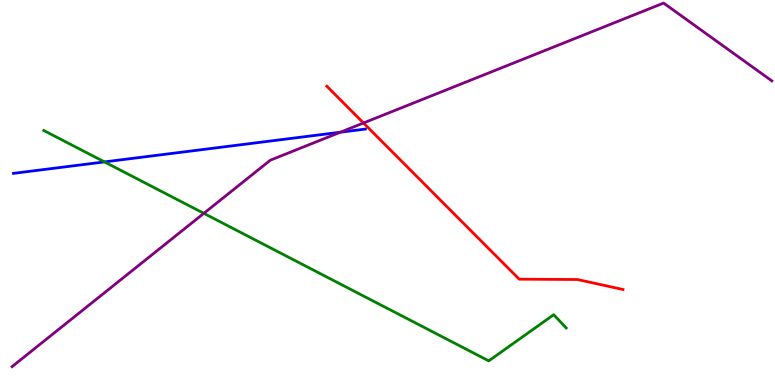[{'lines': ['blue', 'red'], 'intersections': []}, {'lines': ['green', 'red'], 'intersections': []}, {'lines': ['purple', 'red'], 'intersections': [{'x': 4.69, 'y': 6.81}]}, {'lines': ['blue', 'green'], 'intersections': [{'x': 1.35, 'y': 5.79}]}, {'lines': ['blue', 'purple'], 'intersections': [{'x': 4.39, 'y': 6.57}]}, {'lines': ['green', 'purple'], 'intersections': [{'x': 2.63, 'y': 4.46}]}]